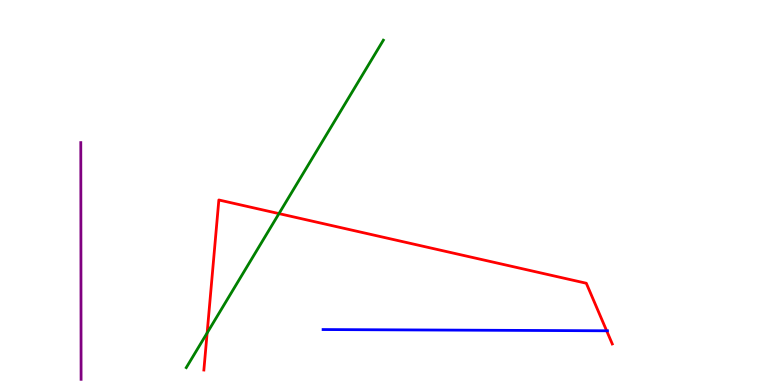[{'lines': ['blue', 'red'], 'intersections': [{'x': 7.83, 'y': 1.41}]}, {'lines': ['green', 'red'], 'intersections': [{'x': 2.67, 'y': 1.35}, {'x': 3.6, 'y': 4.45}]}, {'lines': ['purple', 'red'], 'intersections': []}, {'lines': ['blue', 'green'], 'intersections': []}, {'lines': ['blue', 'purple'], 'intersections': []}, {'lines': ['green', 'purple'], 'intersections': []}]